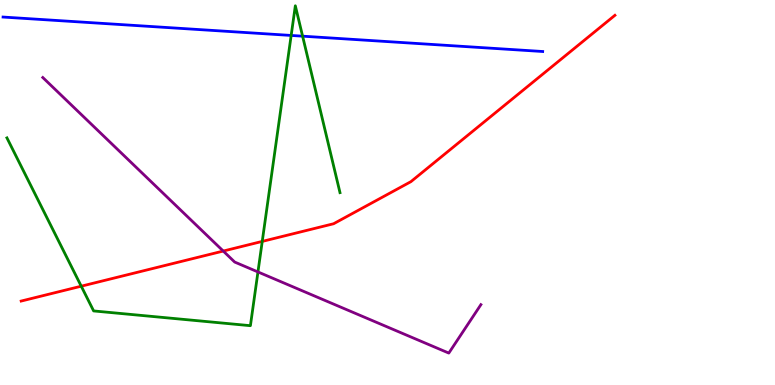[{'lines': ['blue', 'red'], 'intersections': []}, {'lines': ['green', 'red'], 'intersections': [{'x': 1.05, 'y': 2.57}, {'x': 3.38, 'y': 3.73}]}, {'lines': ['purple', 'red'], 'intersections': [{'x': 2.88, 'y': 3.48}]}, {'lines': ['blue', 'green'], 'intersections': [{'x': 3.76, 'y': 9.08}, {'x': 3.9, 'y': 9.06}]}, {'lines': ['blue', 'purple'], 'intersections': []}, {'lines': ['green', 'purple'], 'intersections': [{'x': 3.33, 'y': 2.94}]}]